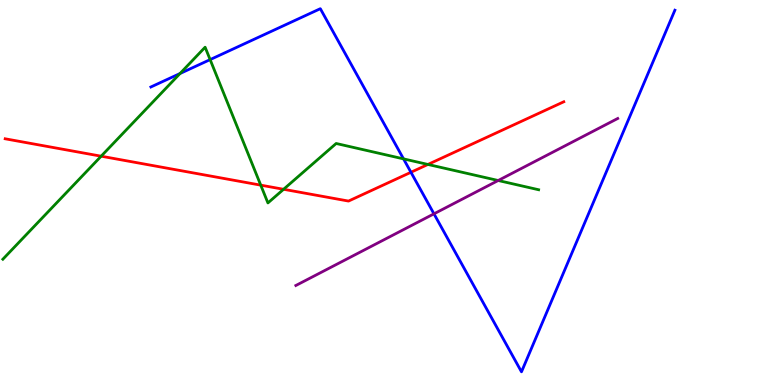[{'lines': ['blue', 'red'], 'intersections': [{'x': 5.3, 'y': 5.53}]}, {'lines': ['green', 'red'], 'intersections': [{'x': 1.31, 'y': 5.94}, {'x': 3.36, 'y': 5.19}, {'x': 3.66, 'y': 5.08}, {'x': 5.52, 'y': 5.73}]}, {'lines': ['purple', 'red'], 'intersections': []}, {'lines': ['blue', 'green'], 'intersections': [{'x': 2.32, 'y': 8.09}, {'x': 2.71, 'y': 8.45}, {'x': 5.21, 'y': 5.87}]}, {'lines': ['blue', 'purple'], 'intersections': [{'x': 5.6, 'y': 4.45}]}, {'lines': ['green', 'purple'], 'intersections': [{'x': 6.43, 'y': 5.31}]}]